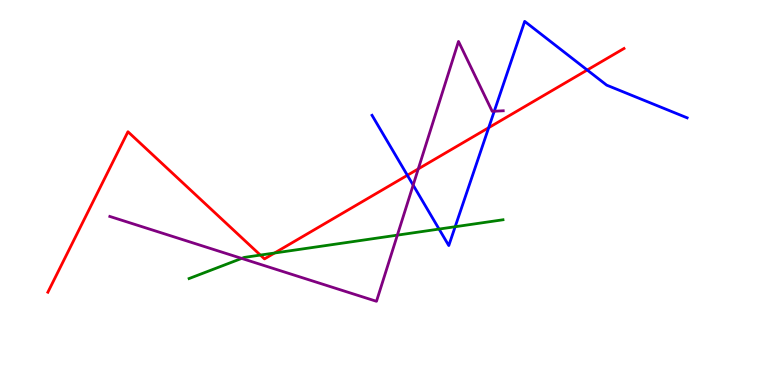[{'lines': ['blue', 'red'], 'intersections': [{'x': 5.26, 'y': 5.45}, {'x': 6.31, 'y': 6.68}, {'x': 7.58, 'y': 8.18}]}, {'lines': ['green', 'red'], 'intersections': [{'x': 3.36, 'y': 3.37}, {'x': 3.54, 'y': 3.43}]}, {'lines': ['purple', 'red'], 'intersections': [{'x': 5.4, 'y': 5.61}]}, {'lines': ['blue', 'green'], 'intersections': [{'x': 5.67, 'y': 4.05}, {'x': 5.87, 'y': 4.11}]}, {'lines': ['blue', 'purple'], 'intersections': [{'x': 5.33, 'y': 5.19}, {'x': 6.38, 'y': 7.11}]}, {'lines': ['green', 'purple'], 'intersections': [{'x': 3.12, 'y': 3.29}, {'x': 5.13, 'y': 3.89}]}]